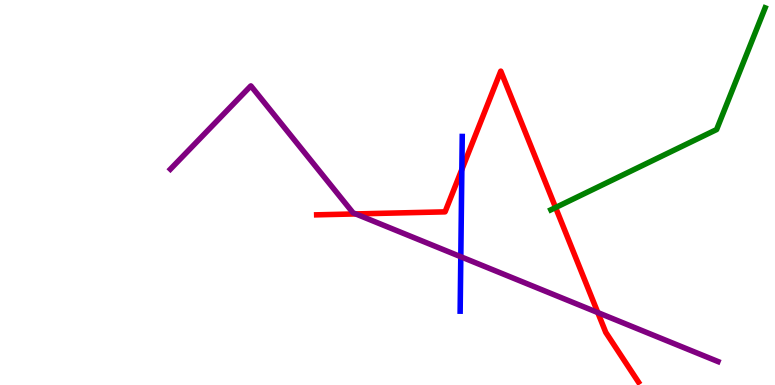[{'lines': ['blue', 'red'], 'intersections': [{'x': 5.96, 'y': 5.6}]}, {'lines': ['green', 'red'], 'intersections': [{'x': 7.17, 'y': 4.61}]}, {'lines': ['purple', 'red'], 'intersections': [{'x': 4.59, 'y': 4.44}, {'x': 7.71, 'y': 1.88}]}, {'lines': ['blue', 'green'], 'intersections': []}, {'lines': ['blue', 'purple'], 'intersections': [{'x': 5.95, 'y': 3.33}]}, {'lines': ['green', 'purple'], 'intersections': []}]